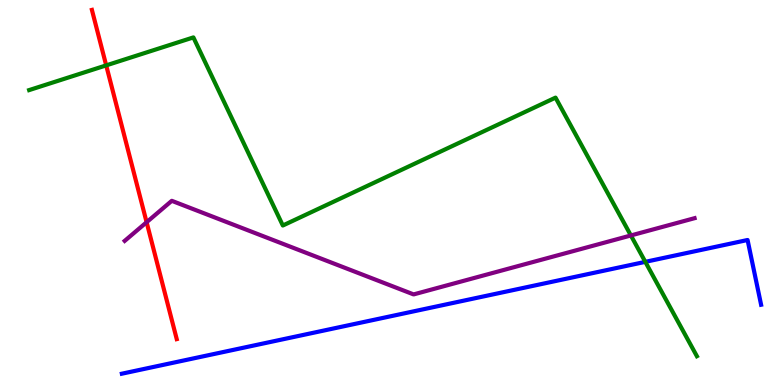[{'lines': ['blue', 'red'], 'intersections': []}, {'lines': ['green', 'red'], 'intersections': [{'x': 1.37, 'y': 8.3}]}, {'lines': ['purple', 'red'], 'intersections': [{'x': 1.89, 'y': 4.23}]}, {'lines': ['blue', 'green'], 'intersections': [{'x': 8.33, 'y': 3.2}]}, {'lines': ['blue', 'purple'], 'intersections': []}, {'lines': ['green', 'purple'], 'intersections': [{'x': 8.14, 'y': 3.88}]}]